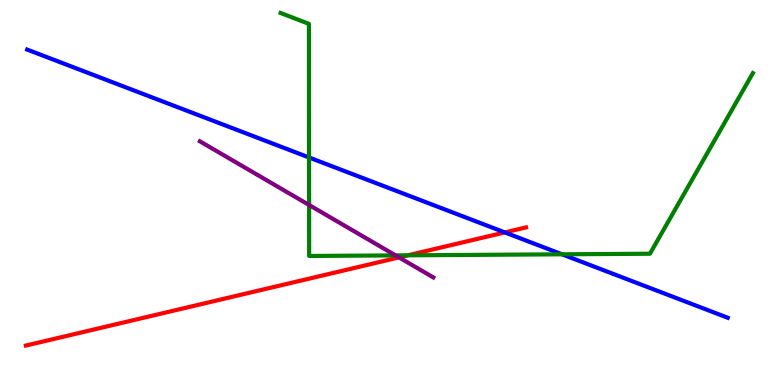[{'lines': ['blue', 'red'], 'intersections': [{'x': 6.51, 'y': 3.96}]}, {'lines': ['green', 'red'], 'intersections': [{'x': 5.26, 'y': 3.37}]}, {'lines': ['purple', 'red'], 'intersections': [{'x': 5.15, 'y': 3.31}]}, {'lines': ['blue', 'green'], 'intersections': [{'x': 3.99, 'y': 5.91}, {'x': 7.25, 'y': 3.39}]}, {'lines': ['blue', 'purple'], 'intersections': []}, {'lines': ['green', 'purple'], 'intersections': [{'x': 3.99, 'y': 4.68}, {'x': 5.1, 'y': 3.37}]}]